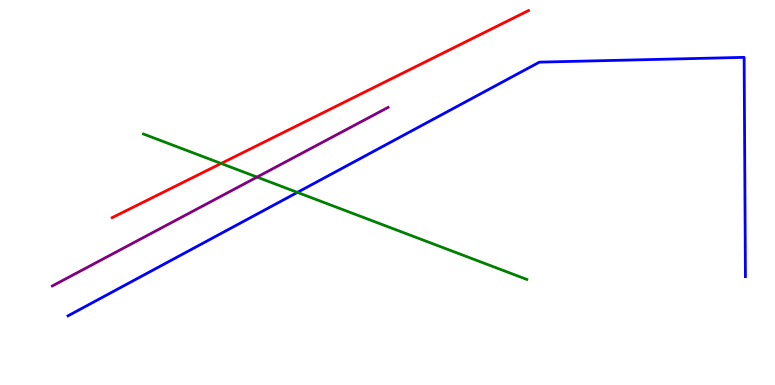[{'lines': ['blue', 'red'], 'intersections': []}, {'lines': ['green', 'red'], 'intersections': [{'x': 2.85, 'y': 5.75}]}, {'lines': ['purple', 'red'], 'intersections': []}, {'lines': ['blue', 'green'], 'intersections': [{'x': 3.84, 'y': 5.0}]}, {'lines': ['blue', 'purple'], 'intersections': []}, {'lines': ['green', 'purple'], 'intersections': [{'x': 3.32, 'y': 5.4}]}]